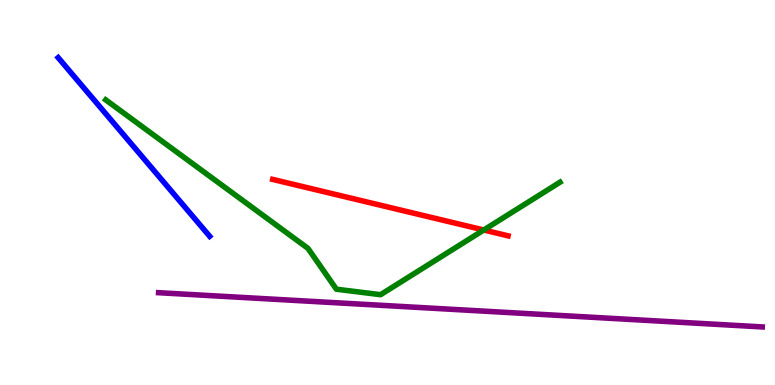[{'lines': ['blue', 'red'], 'intersections': []}, {'lines': ['green', 'red'], 'intersections': [{'x': 6.24, 'y': 4.03}]}, {'lines': ['purple', 'red'], 'intersections': []}, {'lines': ['blue', 'green'], 'intersections': []}, {'lines': ['blue', 'purple'], 'intersections': []}, {'lines': ['green', 'purple'], 'intersections': []}]